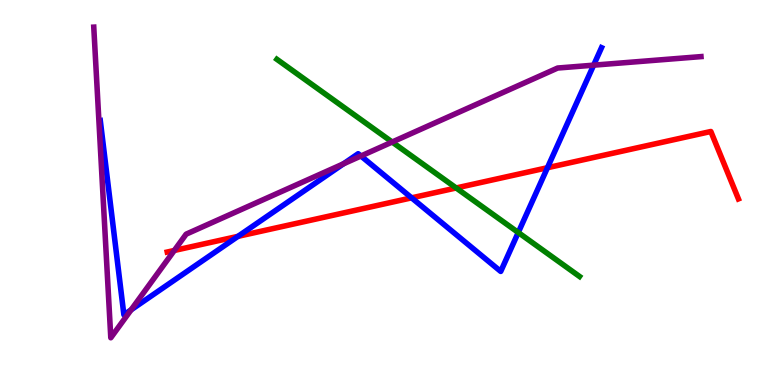[{'lines': ['blue', 'red'], 'intersections': [{'x': 3.07, 'y': 3.86}, {'x': 5.31, 'y': 4.86}, {'x': 7.06, 'y': 5.64}]}, {'lines': ['green', 'red'], 'intersections': [{'x': 5.89, 'y': 5.12}]}, {'lines': ['purple', 'red'], 'intersections': [{'x': 2.25, 'y': 3.49}]}, {'lines': ['blue', 'green'], 'intersections': [{'x': 6.69, 'y': 3.96}]}, {'lines': ['blue', 'purple'], 'intersections': [{'x': 1.69, 'y': 1.95}, {'x': 4.43, 'y': 5.75}, {'x': 4.66, 'y': 5.95}, {'x': 7.66, 'y': 8.31}]}, {'lines': ['green', 'purple'], 'intersections': [{'x': 5.06, 'y': 6.31}]}]